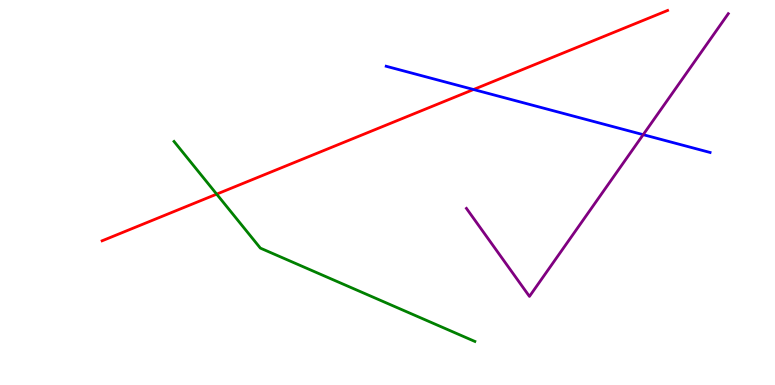[{'lines': ['blue', 'red'], 'intersections': [{'x': 6.11, 'y': 7.68}]}, {'lines': ['green', 'red'], 'intersections': [{'x': 2.8, 'y': 4.96}]}, {'lines': ['purple', 'red'], 'intersections': []}, {'lines': ['blue', 'green'], 'intersections': []}, {'lines': ['blue', 'purple'], 'intersections': [{'x': 8.3, 'y': 6.5}]}, {'lines': ['green', 'purple'], 'intersections': []}]